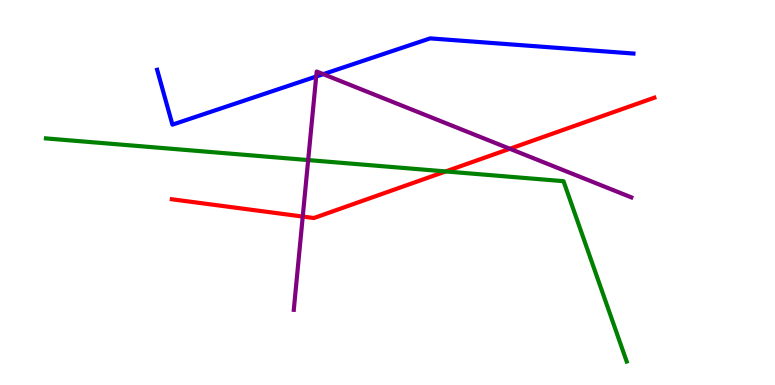[{'lines': ['blue', 'red'], 'intersections': []}, {'lines': ['green', 'red'], 'intersections': [{'x': 5.75, 'y': 5.55}]}, {'lines': ['purple', 'red'], 'intersections': [{'x': 3.91, 'y': 4.37}, {'x': 6.58, 'y': 6.14}]}, {'lines': ['blue', 'green'], 'intersections': []}, {'lines': ['blue', 'purple'], 'intersections': [{'x': 4.08, 'y': 8.01}, {'x': 4.17, 'y': 8.07}]}, {'lines': ['green', 'purple'], 'intersections': [{'x': 3.98, 'y': 5.84}]}]